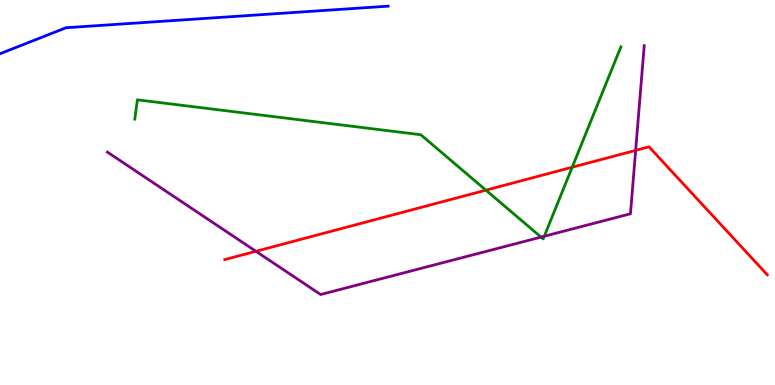[{'lines': ['blue', 'red'], 'intersections': []}, {'lines': ['green', 'red'], 'intersections': [{'x': 6.27, 'y': 5.06}, {'x': 7.38, 'y': 5.66}]}, {'lines': ['purple', 'red'], 'intersections': [{'x': 3.3, 'y': 3.47}, {'x': 8.2, 'y': 6.09}]}, {'lines': ['blue', 'green'], 'intersections': []}, {'lines': ['blue', 'purple'], 'intersections': []}, {'lines': ['green', 'purple'], 'intersections': [{'x': 6.98, 'y': 3.84}, {'x': 7.02, 'y': 3.86}]}]